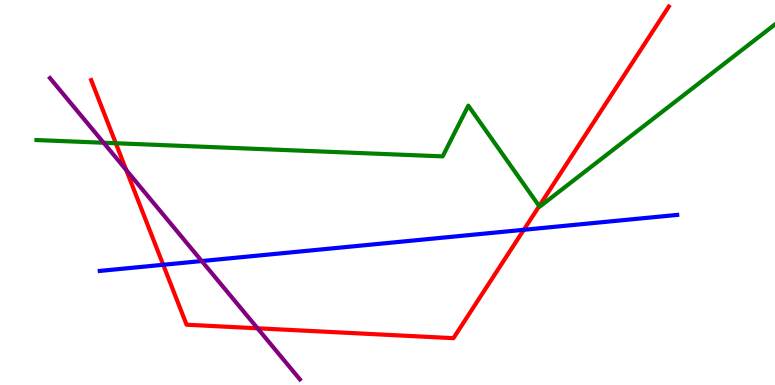[{'lines': ['blue', 'red'], 'intersections': [{'x': 2.11, 'y': 3.12}, {'x': 6.76, 'y': 4.03}]}, {'lines': ['green', 'red'], 'intersections': [{'x': 1.49, 'y': 6.28}, {'x': 6.96, 'y': 4.65}]}, {'lines': ['purple', 'red'], 'intersections': [{'x': 1.63, 'y': 5.58}, {'x': 3.32, 'y': 1.47}]}, {'lines': ['blue', 'green'], 'intersections': []}, {'lines': ['blue', 'purple'], 'intersections': [{'x': 2.6, 'y': 3.22}]}, {'lines': ['green', 'purple'], 'intersections': [{'x': 1.34, 'y': 6.29}]}]